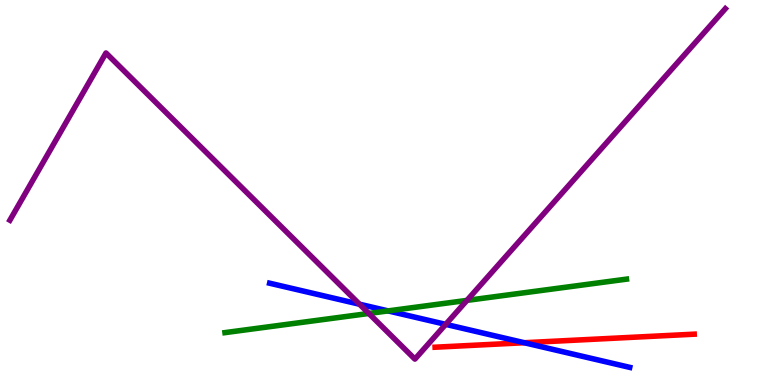[{'lines': ['blue', 'red'], 'intersections': [{'x': 6.76, 'y': 1.1}]}, {'lines': ['green', 'red'], 'intersections': []}, {'lines': ['purple', 'red'], 'intersections': []}, {'lines': ['blue', 'green'], 'intersections': [{'x': 5.01, 'y': 1.92}]}, {'lines': ['blue', 'purple'], 'intersections': [{'x': 4.64, 'y': 2.1}, {'x': 5.75, 'y': 1.58}]}, {'lines': ['green', 'purple'], 'intersections': [{'x': 4.76, 'y': 1.86}, {'x': 6.02, 'y': 2.2}]}]